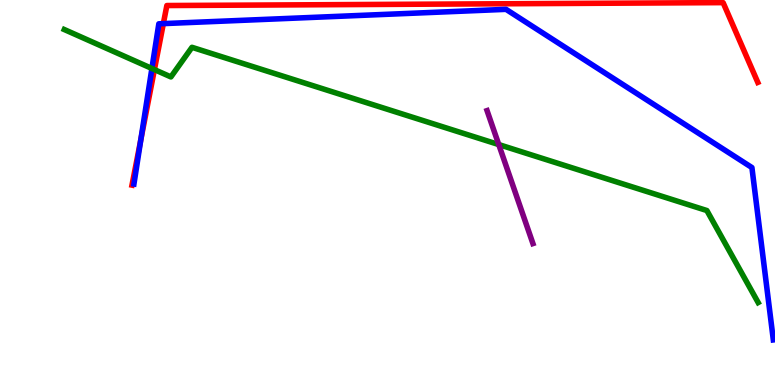[{'lines': ['blue', 'red'], 'intersections': [{'x': 1.82, 'y': 6.38}, {'x': 2.11, 'y': 9.39}]}, {'lines': ['green', 'red'], 'intersections': [{'x': 1.99, 'y': 8.19}]}, {'lines': ['purple', 'red'], 'intersections': []}, {'lines': ['blue', 'green'], 'intersections': [{'x': 1.96, 'y': 8.22}]}, {'lines': ['blue', 'purple'], 'intersections': []}, {'lines': ['green', 'purple'], 'intersections': [{'x': 6.44, 'y': 6.24}]}]